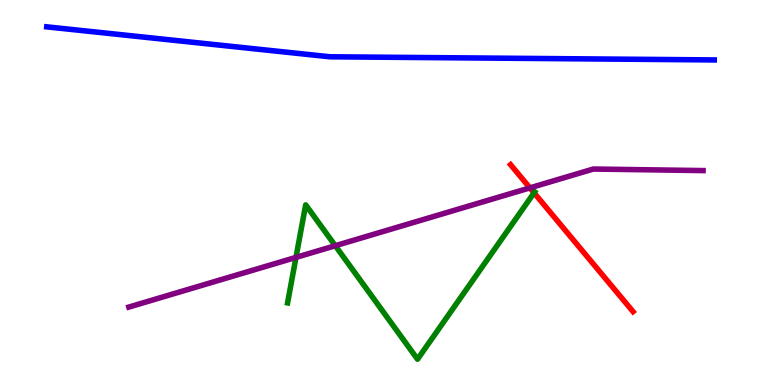[{'lines': ['blue', 'red'], 'intersections': []}, {'lines': ['green', 'red'], 'intersections': [{'x': 6.89, 'y': 4.99}]}, {'lines': ['purple', 'red'], 'intersections': [{'x': 6.84, 'y': 5.12}]}, {'lines': ['blue', 'green'], 'intersections': []}, {'lines': ['blue', 'purple'], 'intersections': []}, {'lines': ['green', 'purple'], 'intersections': [{'x': 3.82, 'y': 3.31}, {'x': 4.33, 'y': 3.62}]}]